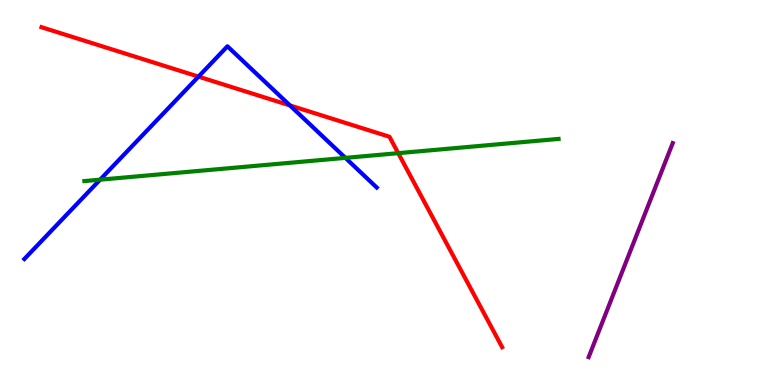[{'lines': ['blue', 'red'], 'intersections': [{'x': 2.56, 'y': 8.01}, {'x': 3.74, 'y': 7.26}]}, {'lines': ['green', 'red'], 'intersections': [{'x': 5.14, 'y': 6.02}]}, {'lines': ['purple', 'red'], 'intersections': []}, {'lines': ['blue', 'green'], 'intersections': [{'x': 1.29, 'y': 5.33}, {'x': 4.46, 'y': 5.9}]}, {'lines': ['blue', 'purple'], 'intersections': []}, {'lines': ['green', 'purple'], 'intersections': []}]